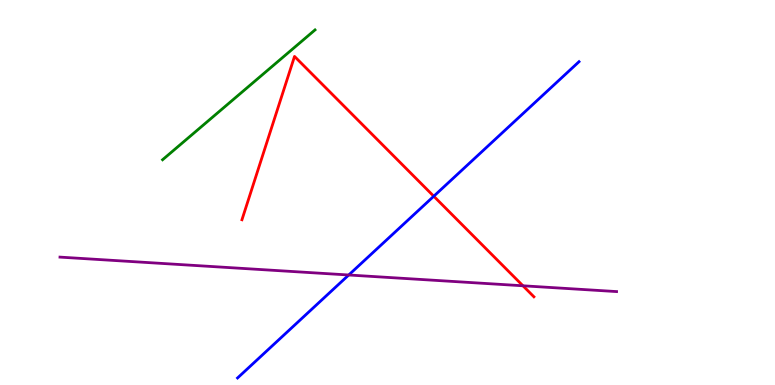[{'lines': ['blue', 'red'], 'intersections': [{'x': 5.6, 'y': 4.9}]}, {'lines': ['green', 'red'], 'intersections': []}, {'lines': ['purple', 'red'], 'intersections': [{'x': 6.75, 'y': 2.58}]}, {'lines': ['blue', 'green'], 'intersections': []}, {'lines': ['blue', 'purple'], 'intersections': [{'x': 4.5, 'y': 2.86}]}, {'lines': ['green', 'purple'], 'intersections': []}]